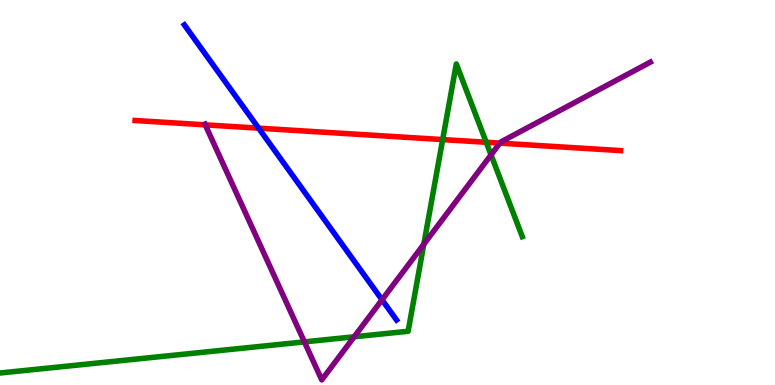[{'lines': ['blue', 'red'], 'intersections': [{'x': 3.34, 'y': 6.67}]}, {'lines': ['green', 'red'], 'intersections': [{'x': 5.71, 'y': 6.37}, {'x': 6.27, 'y': 6.3}]}, {'lines': ['purple', 'red'], 'intersections': [{'x': 2.65, 'y': 6.76}, {'x': 6.45, 'y': 6.28}]}, {'lines': ['blue', 'green'], 'intersections': []}, {'lines': ['blue', 'purple'], 'intersections': [{'x': 4.93, 'y': 2.21}]}, {'lines': ['green', 'purple'], 'intersections': [{'x': 3.93, 'y': 1.12}, {'x': 4.57, 'y': 1.25}, {'x': 5.47, 'y': 3.66}, {'x': 6.34, 'y': 5.98}]}]